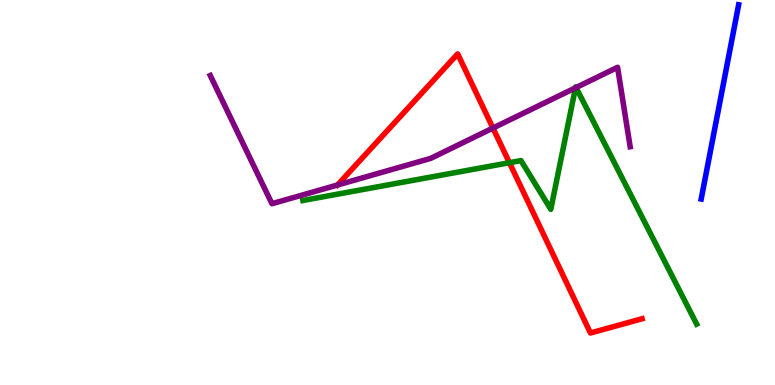[{'lines': ['blue', 'red'], 'intersections': []}, {'lines': ['green', 'red'], 'intersections': [{'x': 6.57, 'y': 5.77}]}, {'lines': ['purple', 'red'], 'intersections': [{'x': 4.36, 'y': 5.2}, {'x': 6.36, 'y': 6.67}]}, {'lines': ['blue', 'green'], 'intersections': []}, {'lines': ['blue', 'purple'], 'intersections': []}, {'lines': ['green', 'purple'], 'intersections': [{'x': 7.43, 'y': 7.72}, {'x': 7.43, 'y': 7.73}]}]